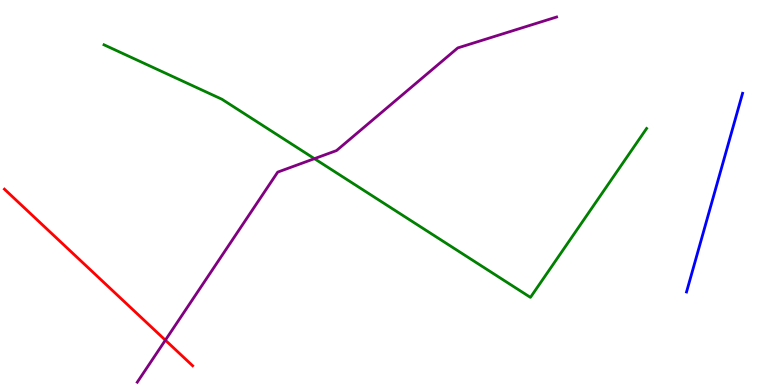[{'lines': ['blue', 'red'], 'intersections': []}, {'lines': ['green', 'red'], 'intersections': []}, {'lines': ['purple', 'red'], 'intersections': [{'x': 2.13, 'y': 1.16}]}, {'lines': ['blue', 'green'], 'intersections': []}, {'lines': ['blue', 'purple'], 'intersections': []}, {'lines': ['green', 'purple'], 'intersections': [{'x': 4.06, 'y': 5.88}]}]